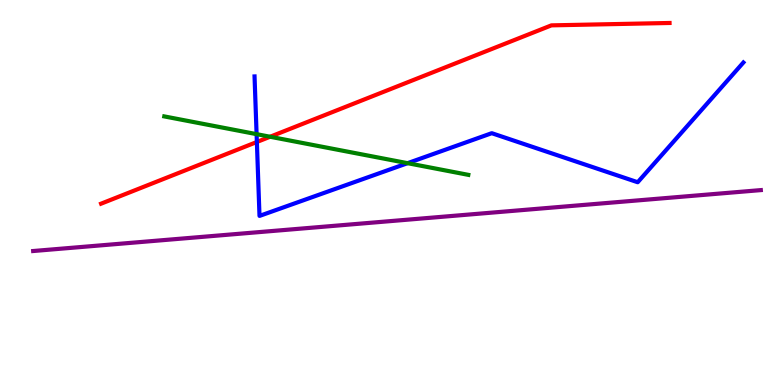[{'lines': ['blue', 'red'], 'intersections': [{'x': 3.31, 'y': 6.31}]}, {'lines': ['green', 'red'], 'intersections': [{'x': 3.49, 'y': 6.45}]}, {'lines': ['purple', 'red'], 'intersections': []}, {'lines': ['blue', 'green'], 'intersections': [{'x': 3.31, 'y': 6.52}, {'x': 5.26, 'y': 5.76}]}, {'lines': ['blue', 'purple'], 'intersections': []}, {'lines': ['green', 'purple'], 'intersections': []}]